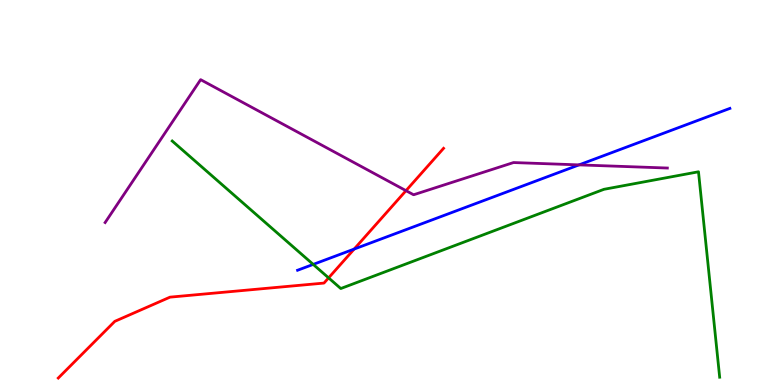[{'lines': ['blue', 'red'], 'intersections': [{'x': 4.57, 'y': 3.53}]}, {'lines': ['green', 'red'], 'intersections': [{'x': 4.24, 'y': 2.78}]}, {'lines': ['purple', 'red'], 'intersections': [{'x': 5.24, 'y': 5.05}]}, {'lines': ['blue', 'green'], 'intersections': [{'x': 4.04, 'y': 3.13}]}, {'lines': ['blue', 'purple'], 'intersections': [{'x': 7.47, 'y': 5.72}]}, {'lines': ['green', 'purple'], 'intersections': []}]